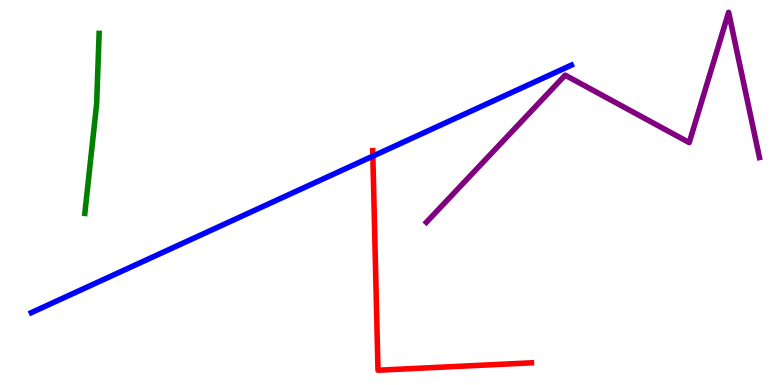[{'lines': ['blue', 'red'], 'intersections': [{'x': 4.81, 'y': 5.94}]}, {'lines': ['green', 'red'], 'intersections': []}, {'lines': ['purple', 'red'], 'intersections': []}, {'lines': ['blue', 'green'], 'intersections': []}, {'lines': ['blue', 'purple'], 'intersections': []}, {'lines': ['green', 'purple'], 'intersections': []}]